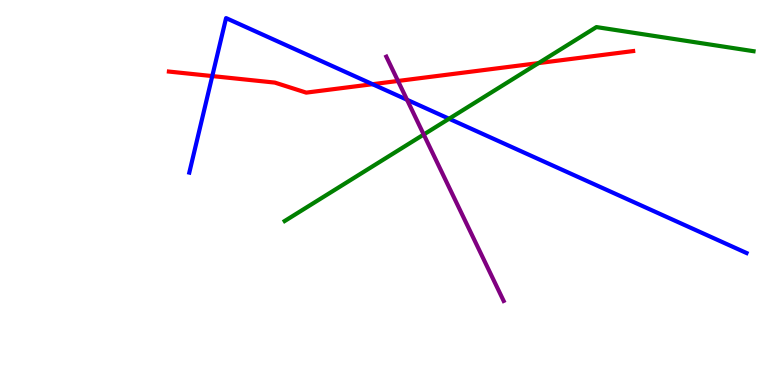[{'lines': ['blue', 'red'], 'intersections': [{'x': 2.74, 'y': 8.02}, {'x': 4.81, 'y': 7.81}]}, {'lines': ['green', 'red'], 'intersections': [{'x': 6.95, 'y': 8.36}]}, {'lines': ['purple', 'red'], 'intersections': [{'x': 5.14, 'y': 7.9}]}, {'lines': ['blue', 'green'], 'intersections': [{'x': 5.79, 'y': 6.92}]}, {'lines': ['blue', 'purple'], 'intersections': [{'x': 5.25, 'y': 7.41}]}, {'lines': ['green', 'purple'], 'intersections': [{'x': 5.47, 'y': 6.51}]}]